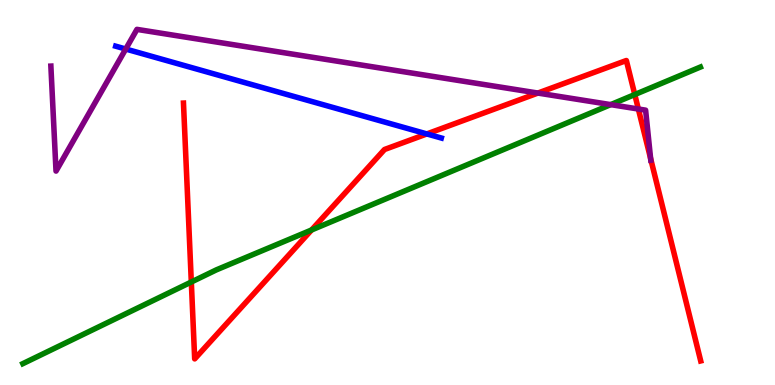[{'lines': ['blue', 'red'], 'intersections': [{'x': 5.51, 'y': 6.52}]}, {'lines': ['green', 'red'], 'intersections': [{'x': 2.47, 'y': 2.68}, {'x': 4.02, 'y': 4.03}, {'x': 8.19, 'y': 7.54}]}, {'lines': ['purple', 'red'], 'intersections': [{'x': 6.94, 'y': 7.58}, {'x': 8.24, 'y': 7.17}, {'x': 8.4, 'y': 5.88}]}, {'lines': ['blue', 'green'], 'intersections': []}, {'lines': ['blue', 'purple'], 'intersections': [{'x': 1.62, 'y': 8.73}]}, {'lines': ['green', 'purple'], 'intersections': [{'x': 7.88, 'y': 7.28}]}]